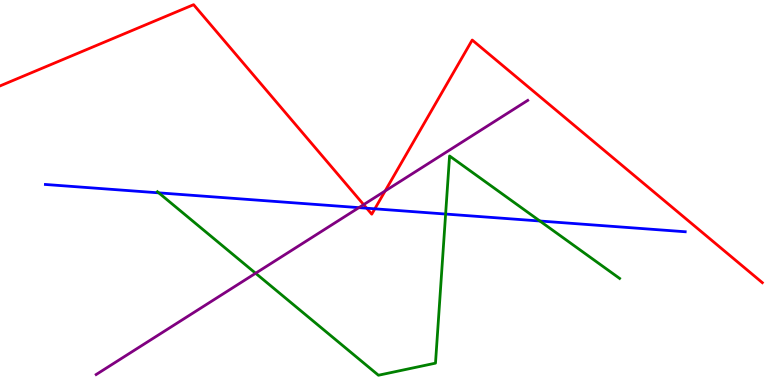[{'lines': ['blue', 'red'], 'intersections': [{'x': 4.73, 'y': 4.59}, {'x': 4.84, 'y': 4.58}]}, {'lines': ['green', 'red'], 'intersections': []}, {'lines': ['purple', 'red'], 'intersections': [{'x': 4.69, 'y': 4.69}, {'x': 4.97, 'y': 5.04}]}, {'lines': ['blue', 'green'], 'intersections': [{'x': 2.05, 'y': 4.99}, {'x': 5.75, 'y': 4.44}, {'x': 6.97, 'y': 4.26}]}, {'lines': ['blue', 'purple'], 'intersections': [{'x': 4.63, 'y': 4.61}]}, {'lines': ['green', 'purple'], 'intersections': [{'x': 3.3, 'y': 2.9}]}]